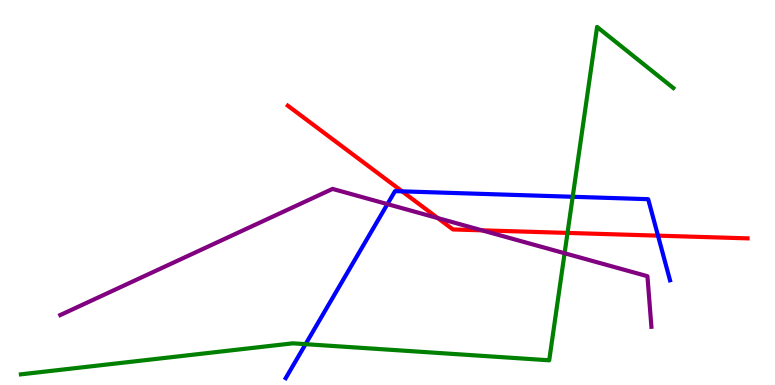[{'lines': ['blue', 'red'], 'intersections': [{'x': 5.19, 'y': 5.03}, {'x': 8.49, 'y': 3.88}]}, {'lines': ['green', 'red'], 'intersections': [{'x': 7.32, 'y': 3.95}]}, {'lines': ['purple', 'red'], 'intersections': [{'x': 5.65, 'y': 4.34}, {'x': 6.22, 'y': 4.02}]}, {'lines': ['blue', 'green'], 'intersections': [{'x': 3.94, 'y': 1.06}, {'x': 7.39, 'y': 4.89}]}, {'lines': ['blue', 'purple'], 'intersections': [{'x': 5.0, 'y': 4.7}]}, {'lines': ['green', 'purple'], 'intersections': [{'x': 7.29, 'y': 3.42}]}]